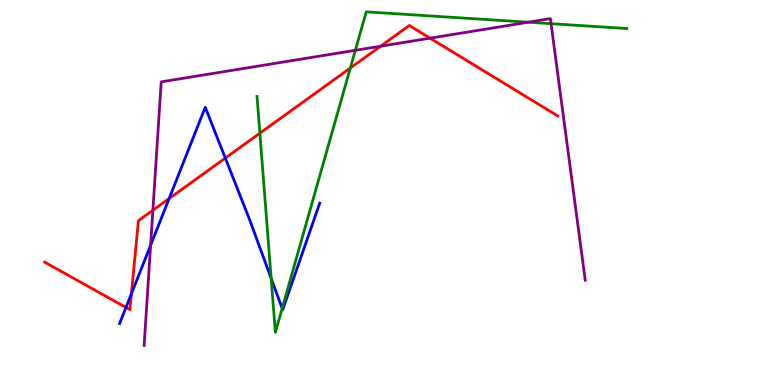[{'lines': ['blue', 'red'], 'intersections': [{'x': 1.63, 'y': 2.01}, {'x': 1.7, 'y': 2.37}, {'x': 2.18, 'y': 4.84}, {'x': 2.91, 'y': 5.89}]}, {'lines': ['green', 'red'], 'intersections': [{'x': 3.35, 'y': 6.54}, {'x': 4.52, 'y': 8.23}]}, {'lines': ['purple', 'red'], 'intersections': [{'x': 1.97, 'y': 4.54}, {'x': 4.91, 'y': 8.8}, {'x': 5.55, 'y': 9.01}]}, {'lines': ['blue', 'green'], 'intersections': [{'x': 3.5, 'y': 2.77}, {'x': 3.64, 'y': 1.99}]}, {'lines': ['blue', 'purple'], 'intersections': [{'x': 1.94, 'y': 3.63}]}, {'lines': ['green', 'purple'], 'intersections': [{'x': 4.58, 'y': 8.69}, {'x': 6.82, 'y': 9.42}, {'x': 7.11, 'y': 9.39}]}]